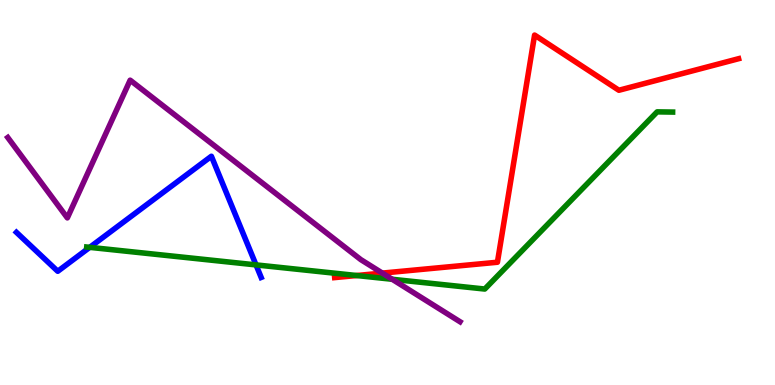[{'lines': ['blue', 'red'], 'intersections': []}, {'lines': ['green', 'red'], 'intersections': [{'x': 4.6, 'y': 2.84}]}, {'lines': ['purple', 'red'], 'intersections': [{'x': 4.93, 'y': 2.91}]}, {'lines': ['blue', 'green'], 'intersections': [{'x': 1.16, 'y': 3.58}, {'x': 3.3, 'y': 3.12}]}, {'lines': ['blue', 'purple'], 'intersections': []}, {'lines': ['green', 'purple'], 'intersections': [{'x': 5.06, 'y': 2.75}]}]